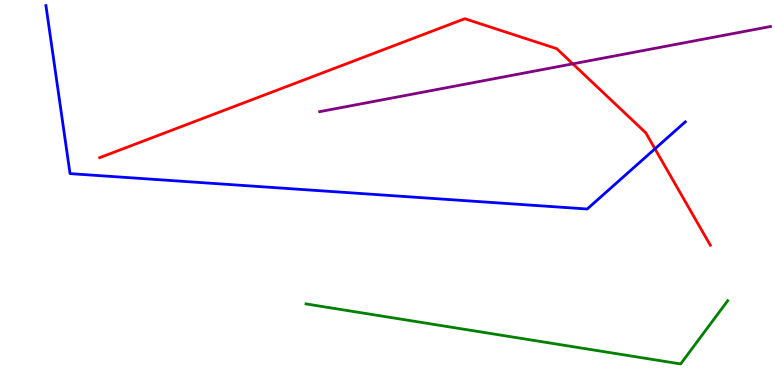[{'lines': ['blue', 'red'], 'intersections': [{'x': 8.45, 'y': 6.13}]}, {'lines': ['green', 'red'], 'intersections': []}, {'lines': ['purple', 'red'], 'intersections': [{'x': 7.39, 'y': 8.34}]}, {'lines': ['blue', 'green'], 'intersections': []}, {'lines': ['blue', 'purple'], 'intersections': []}, {'lines': ['green', 'purple'], 'intersections': []}]